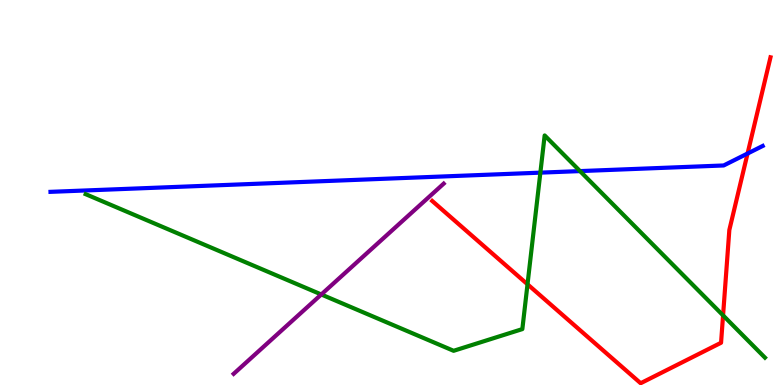[{'lines': ['blue', 'red'], 'intersections': [{'x': 9.65, 'y': 6.01}]}, {'lines': ['green', 'red'], 'intersections': [{'x': 6.81, 'y': 2.62}, {'x': 9.33, 'y': 1.81}]}, {'lines': ['purple', 'red'], 'intersections': []}, {'lines': ['blue', 'green'], 'intersections': [{'x': 6.97, 'y': 5.52}, {'x': 7.48, 'y': 5.56}]}, {'lines': ['blue', 'purple'], 'intersections': []}, {'lines': ['green', 'purple'], 'intersections': [{'x': 4.15, 'y': 2.35}]}]